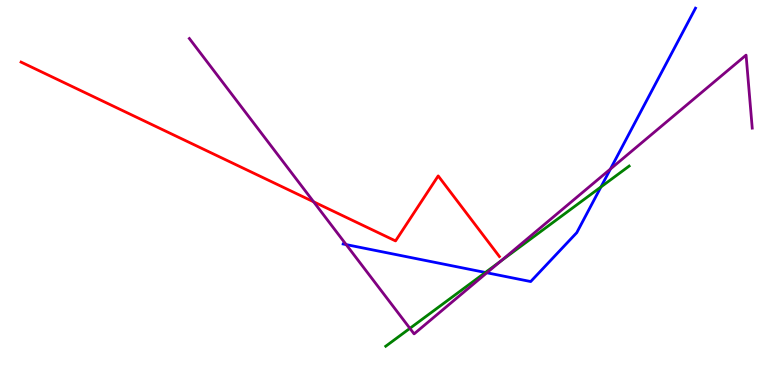[{'lines': ['blue', 'red'], 'intersections': []}, {'lines': ['green', 'red'], 'intersections': []}, {'lines': ['purple', 'red'], 'intersections': [{'x': 4.05, 'y': 4.76}]}, {'lines': ['blue', 'green'], 'intersections': [{'x': 6.26, 'y': 2.92}, {'x': 7.75, 'y': 5.14}]}, {'lines': ['blue', 'purple'], 'intersections': [{'x': 4.47, 'y': 3.65}, {'x': 6.28, 'y': 2.92}, {'x': 7.88, 'y': 5.61}]}, {'lines': ['green', 'purple'], 'intersections': [{'x': 5.29, 'y': 1.47}, {'x': 6.46, 'y': 3.22}]}]